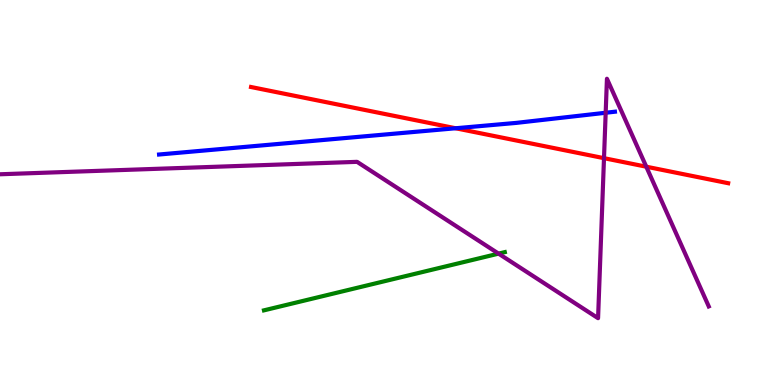[{'lines': ['blue', 'red'], 'intersections': [{'x': 5.88, 'y': 6.67}]}, {'lines': ['green', 'red'], 'intersections': []}, {'lines': ['purple', 'red'], 'intersections': [{'x': 7.79, 'y': 5.89}, {'x': 8.34, 'y': 5.67}]}, {'lines': ['blue', 'green'], 'intersections': []}, {'lines': ['blue', 'purple'], 'intersections': [{'x': 7.82, 'y': 7.07}]}, {'lines': ['green', 'purple'], 'intersections': [{'x': 6.43, 'y': 3.41}]}]